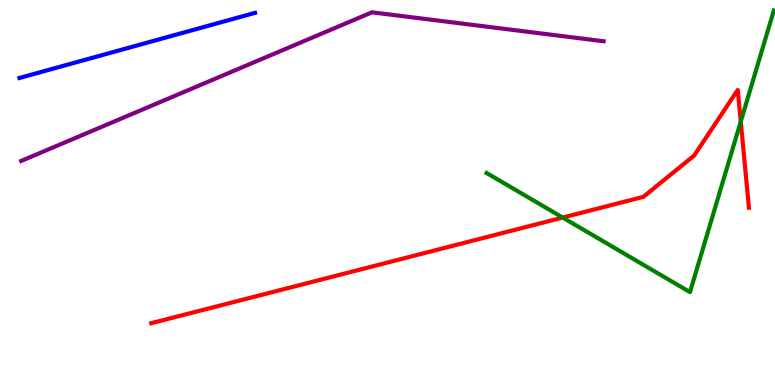[{'lines': ['blue', 'red'], 'intersections': []}, {'lines': ['green', 'red'], 'intersections': [{'x': 7.26, 'y': 4.35}, {'x': 9.56, 'y': 6.84}]}, {'lines': ['purple', 'red'], 'intersections': []}, {'lines': ['blue', 'green'], 'intersections': []}, {'lines': ['blue', 'purple'], 'intersections': []}, {'lines': ['green', 'purple'], 'intersections': []}]